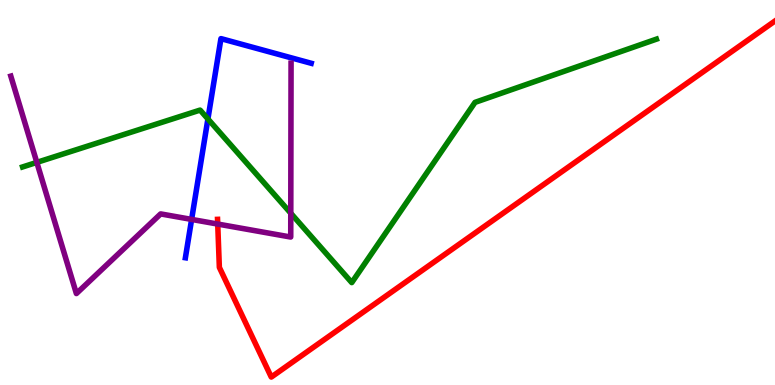[{'lines': ['blue', 'red'], 'intersections': []}, {'lines': ['green', 'red'], 'intersections': []}, {'lines': ['purple', 'red'], 'intersections': [{'x': 2.81, 'y': 4.18}]}, {'lines': ['blue', 'green'], 'intersections': [{'x': 2.68, 'y': 6.91}]}, {'lines': ['blue', 'purple'], 'intersections': [{'x': 2.47, 'y': 4.3}]}, {'lines': ['green', 'purple'], 'intersections': [{'x': 0.475, 'y': 5.78}, {'x': 3.75, 'y': 4.46}]}]